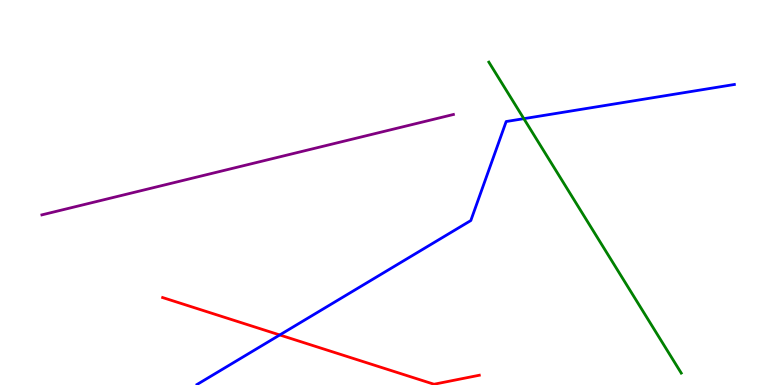[{'lines': ['blue', 'red'], 'intersections': [{'x': 3.61, 'y': 1.3}]}, {'lines': ['green', 'red'], 'intersections': []}, {'lines': ['purple', 'red'], 'intersections': []}, {'lines': ['blue', 'green'], 'intersections': [{'x': 6.76, 'y': 6.92}]}, {'lines': ['blue', 'purple'], 'intersections': []}, {'lines': ['green', 'purple'], 'intersections': []}]